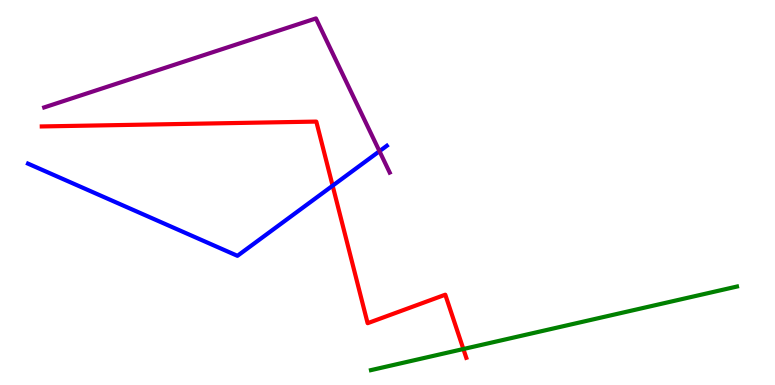[{'lines': ['blue', 'red'], 'intersections': [{'x': 4.29, 'y': 5.18}]}, {'lines': ['green', 'red'], 'intersections': [{'x': 5.98, 'y': 0.934}]}, {'lines': ['purple', 'red'], 'intersections': []}, {'lines': ['blue', 'green'], 'intersections': []}, {'lines': ['blue', 'purple'], 'intersections': [{'x': 4.9, 'y': 6.07}]}, {'lines': ['green', 'purple'], 'intersections': []}]